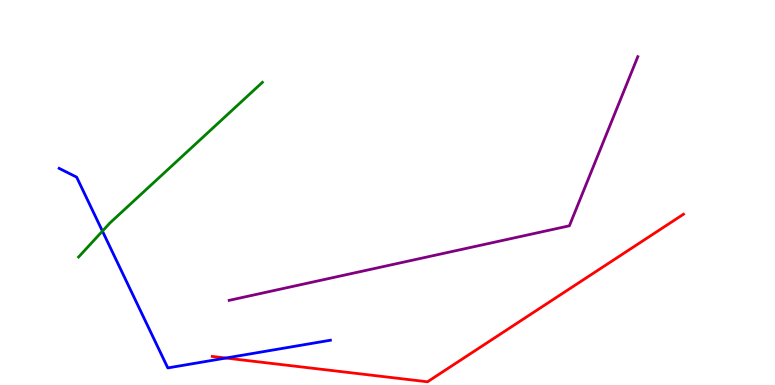[{'lines': ['blue', 'red'], 'intersections': [{'x': 2.91, 'y': 0.7}]}, {'lines': ['green', 'red'], 'intersections': []}, {'lines': ['purple', 'red'], 'intersections': []}, {'lines': ['blue', 'green'], 'intersections': [{'x': 1.32, 'y': 4.0}]}, {'lines': ['blue', 'purple'], 'intersections': []}, {'lines': ['green', 'purple'], 'intersections': []}]